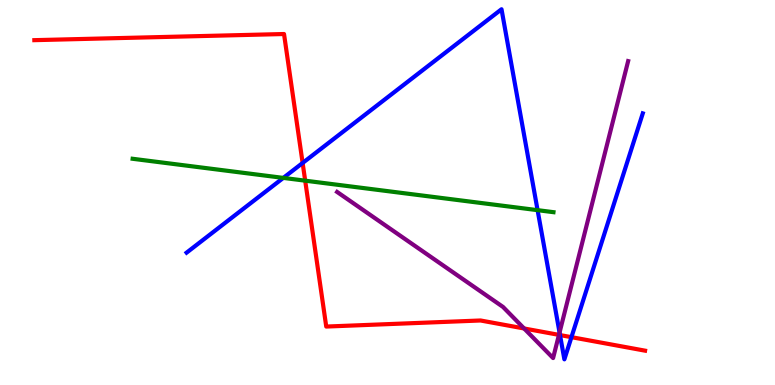[{'lines': ['blue', 'red'], 'intersections': [{'x': 3.9, 'y': 5.77}, {'x': 7.23, 'y': 1.3}, {'x': 7.37, 'y': 1.24}]}, {'lines': ['green', 'red'], 'intersections': [{'x': 3.94, 'y': 5.31}]}, {'lines': ['purple', 'red'], 'intersections': [{'x': 6.76, 'y': 1.47}, {'x': 7.21, 'y': 1.3}]}, {'lines': ['blue', 'green'], 'intersections': [{'x': 3.66, 'y': 5.38}, {'x': 6.94, 'y': 4.54}]}, {'lines': ['blue', 'purple'], 'intersections': [{'x': 7.22, 'y': 1.36}]}, {'lines': ['green', 'purple'], 'intersections': []}]